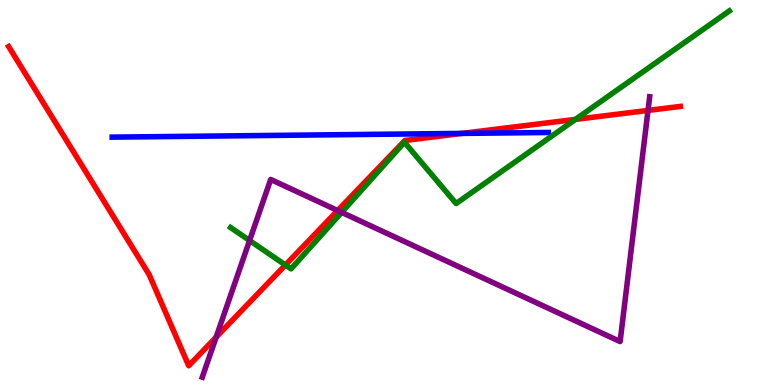[{'lines': ['blue', 'red'], 'intersections': [{'x': 5.96, 'y': 6.54}]}, {'lines': ['green', 'red'], 'intersections': [{'x': 3.68, 'y': 3.12}, {'x': 7.43, 'y': 6.9}]}, {'lines': ['purple', 'red'], 'intersections': [{'x': 2.79, 'y': 1.24}, {'x': 4.36, 'y': 4.53}, {'x': 8.36, 'y': 7.13}]}, {'lines': ['blue', 'green'], 'intersections': []}, {'lines': ['blue', 'purple'], 'intersections': []}, {'lines': ['green', 'purple'], 'intersections': [{'x': 3.22, 'y': 3.75}, {'x': 4.41, 'y': 4.48}]}]